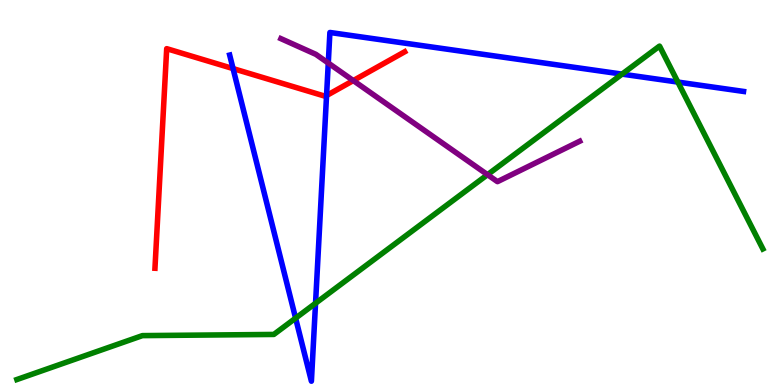[{'lines': ['blue', 'red'], 'intersections': [{'x': 3.01, 'y': 8.22}, {'x': 4.21, 'y': 7.52}]}, {'lines': ['green', 'red'], 'intersections': []}, {'lines': ['purple', 'red'], 'intersections': [{'x': 4.56, 'y': 7.91}]}, {'lines': ['blue', 'green'], 'intersections': [{'x': 3.81, 'y': 1.74}, {'x': 4.07, 'y': 2.12}, {'x': 8.03, 'y': 8.07}, {'x': 8.75, 'y': 7.87}]}, {'lines': ['blue', 'purple'], 'intersections': [{'x': 4.24, 'y': 8.36}]}, {'lines': ['green', 'purple'], 'intersections': [{'x': 6.29, 'y': 5.46}]}]